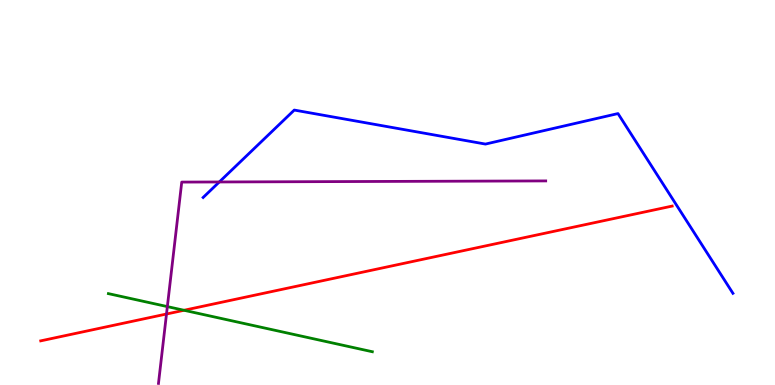[{'lines': ['blue', 'red'], 'intersections': []}, {'lines': ['green', 'red'], 'intersections': [{'x': 2.37, 'y': 1.94}]}, {'lines': ['purple', 'red'], 'intersections': [{'x': 2.15, 'y': 1.84}]}, {'lines': ['blue', 'green'], 'intersections': []}, {'lines': ['blue', 'purple'], 'intersections': [{'x': 2.83, 'y': 5.27}]}, {'lines': ['green', 'purple'], 'intersections': [{'x': 2.16, 'y': 2.04}]}]